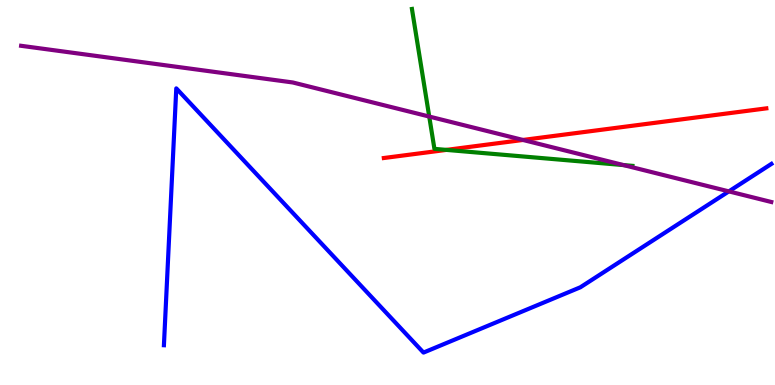[{'lines': ['blue', 'red'], 'intersections': []}, {'lines': ['green', 'red'], 'intersections': [{'x': 5.76, 'y': 6.11}]}, {'lines': ['purple', 'red'], 'intersections': [{'x': 6.75, 'y': 6.36}]}, {'lines': ['blue', 'green'], 'intersections': []}, {'lines': ['blue', 'purple'], 'intersections': [{'x': 9.4, 'y': 5.03}]}, {'lines': ['green', 'purple'], 'intersections': [{'x': 5.54, 'y': 6.97}, {'x': 8.05, 'y': 5.71}]}]